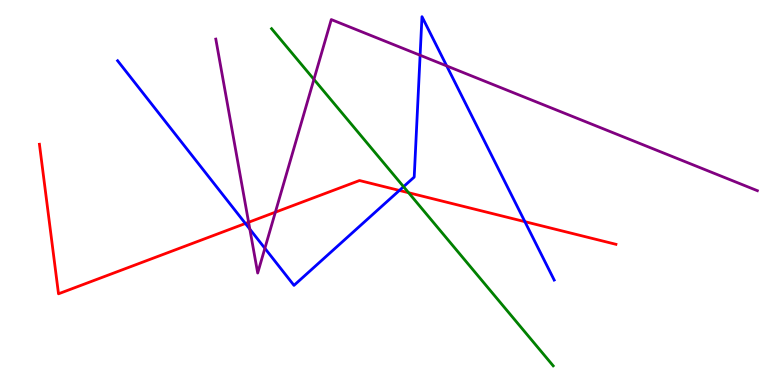[{'lines': ['blue', 'red'], 'intersections': [{'x': 3.17, 'y': 4.2}, {'x': 5.15, 'y': 5.05}, {'x': 6.77, 'y': 4.24}]}, {'lines': ['green', 'red'], 'intersections': [{'x': 5.27, 'y': 4.99}]}, {'lines': ['purple', 'red'], 'intersections': [{'x': 3.21, 'y': 4.23}, {'x': 3.55, 'y': 4.49}]}, {'lines': ['blue', 'green'], 'intersections': [{'x': 5.21, 'y': 5.15}]}, {'lines': ['blue', 'purple'], 'intersections': [{'x': 3.22, 'y': 4.05}, {'x': 3.42, 'y': 3.55}, {'x': 5.42, 'y': 8.57}, {'x': 5.76, 'y': 8.29}]}, {'lines': ['green', 'purple'], 'intersections': [{'x': 4.05, 'y': 7.94}]}]